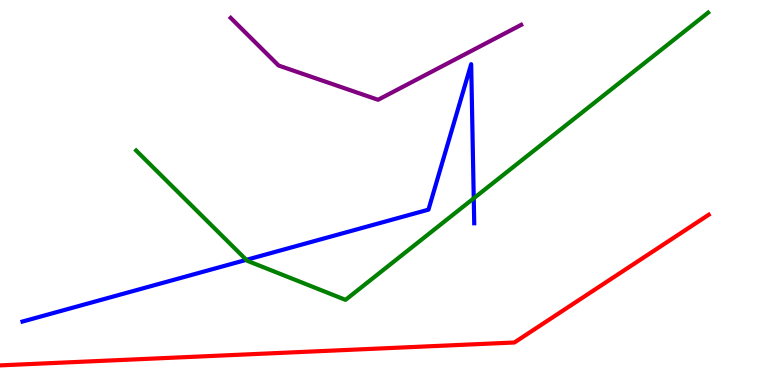[{'lines': ['blue', 'red'], 'intersections': []}, {'lines': ['green', 'red'], 'intersections': []}, {'lines': ['purple', 'red'], 'intersections': []}, {'lines': ['blue', 'green'], 'intersections': [{'x': 3.18, 'y': 3.25}, {'x': 6.11, 'y': 4.85}]}, {'lines': ['blue', 'purple'], 'intersections': []}, {'lines': ['green', 'purple'], 'intersections': []}]